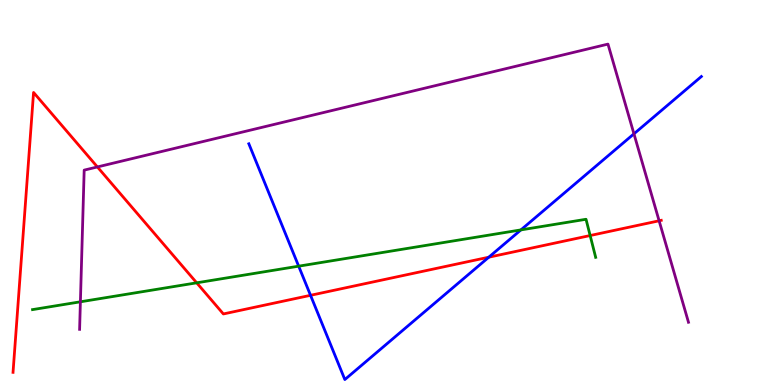[{'lines': ['blue', 'red'], 'intersections': [{'x': 4.01, 'y': 2.33}, {'x': 6.31, 'y': 3.32}]}, {'lines': ['green', 'red'], 'intersections': [{'x': 2.54, 'y': 2.65}, {'x': 7.61, 'y': 3.88}]}, {'lines': ['purple', 'red'], 'intersections': [{'x': 1.26, 'y': 5.66}, {'x': 8.5, 'y': 4.27}]}, {'lines': ['blue', 'green'], 'intersections': [{'x': 3.85, 'y': 3.09}, {'x': 6.72, 'y': 4.03}]}, {'lines': ['blue', 'purple'], 'intersections': [{'x': 8.18, 'y': 6.52}]}, {'lines': ['green', 'purple'], 'intersections': [{'x': 1.04, 'y': 2.16}]}]